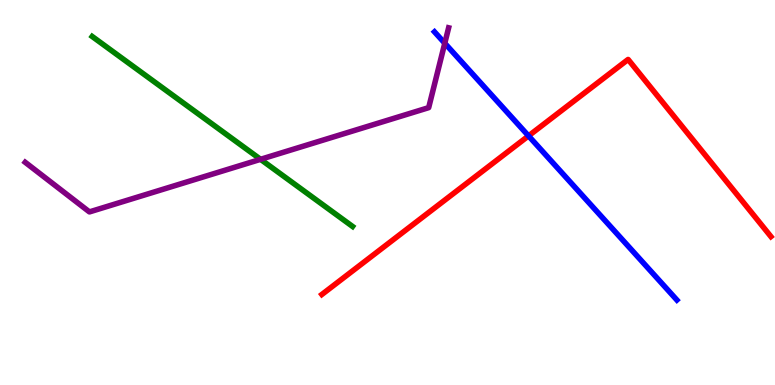[{'lines': ['blue', 'red'], 'intersections': [{'x': 6.82, 'y': 6.47}]}, {'lines': ['green', 'red'], 'intersections': []}, {'lines': ['purple', 'red'], 'intersections': []}, {'lines': ['blue', 'green'], 'intersections': []}, {'lines': ['blue', 'purple'], 'intersections': [{'x': 5.74, 'y': 8.88}]}, {'lines': ['green', 'purple'], 'intersections': [{'x': 3.36, 'y': 5.86}]}]